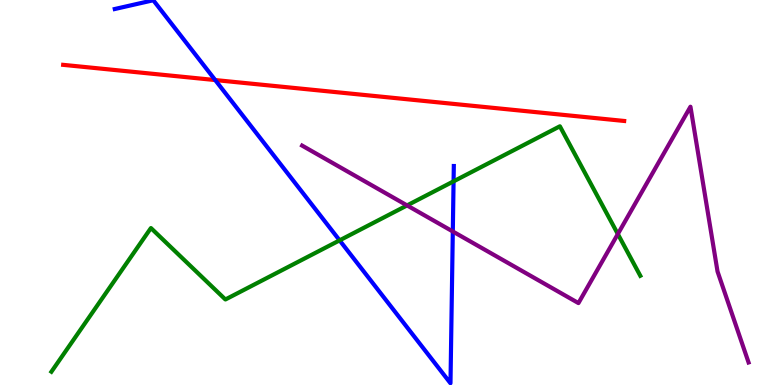[{'lines': ['blue', 'red'], 'intersections': [{'x': 2.78, 'y': 7.92}]}, {'lines': ['green', 'red'], 'intersections': []}, {'lines': ['purple', 'red'], 'intersections': []}, {'lines': ['blue', 'green'], 'intersections': [{'x': 4.38, 'y': 3.76}, {'x': 5.85, 'y': 5.29}]}, {'lines': ['blue', 'purple'], 'intersections': [{'x': 5.84, 'y': 3.99}]}, {'lines': ['green', 'purple'], 'intersections': [{'x': 5.25, 'y': 4.66}, {'x': 7.97, 'y': 3.92}]}]